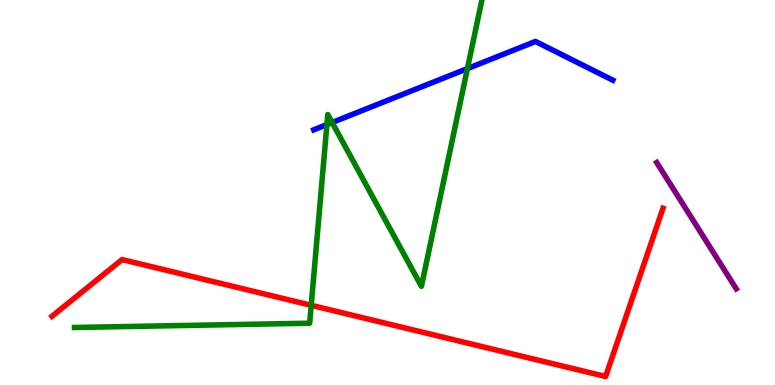[{'lines': ['blue', 'red'], 'intersections': []}, {'lines': ['green', 'red'], 'intersections': [{'x': 4.02, 'y': 2.07}]}, {'lines': ['purple', 'red'], 'intersections': []}, {'lines': ['blue', 'green'], 'intersections': [{'x': 4.22, 'y': 6.76}, {'x': 4.29, 'y': 6.82}, {'x': 6.03, 'y': 8.22}]}, {'lines': ['blue', 'purple'], 'intersections': []}, {'lines': ['green', 'purple'], 'intersections': []}]